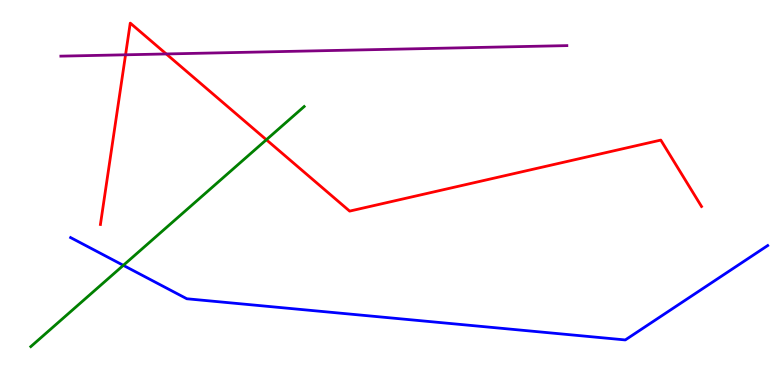[{'lines': ['blue', 'red'], 'intersections': []}, {'lines': ['green', 'red'], 'intersections': [{'x': 3.44, 'y': 6.37}]}, {'lines': ['purple', 'red'], 'intersections': [{'x': 1.62, 'y': 8.58}, {'x': 2.15, 'y': 8.6}]}, {'lines': ['blue', 'green'], 'intersections': [{'x': 1.59, 'y': 3.11}]}, {'lines': ['blue', 'purple'], 'intersections': []}, {'lines': ['green', 'purple'], 'intersections': []}]